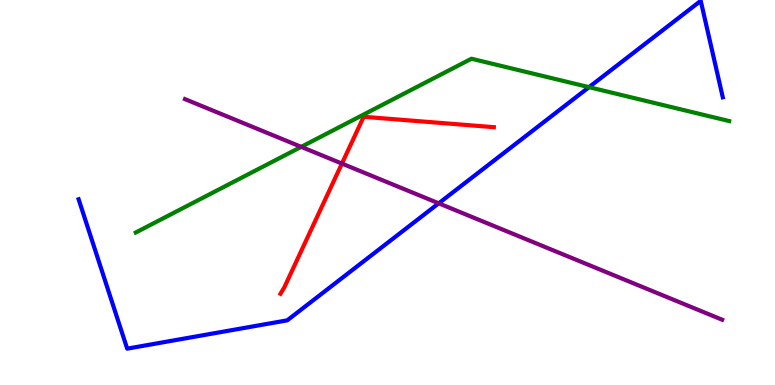[{'lines': ['blue', 'red'], 'intersections': []}, {'lines': ['green', 'red'], 'intersections': []}, {'lines': ['purple', 'red'], 'intersections': [{'x': 4.41, 'y': 5.75}]}, {'lines': ['blue', 'green'], 'intersections': [{'x': 7.6, 'y': 7.74}]}, {'lines': ['blue', 'purple'], 'intersections': [{'x': 5.66, 'y': 4.72}]}, {'lines': ['green', 'purple'], 'intersections': [{'x': 3.89, 'y': 6.19}]}]